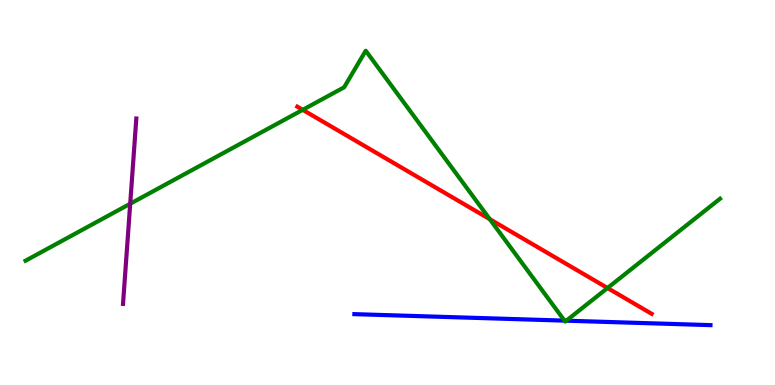[{'lines': ['blue', 'red'], 'intersections': []}, {'lines': ['green', 'red'], 'intersections': [{'x': 3.91, 'y': 7.15}, {'x': 6.32, 'y': 4.31}, {'x': 7.84, 'y': 2.52}]}, {'lines': ['purple', 'red'], 'intersections': []}, {'lines': ['blue', 'green'], 'intersections': [{'x': 7.28, 'y': 1.67}, {'x': 7.31, 'y': 1.67}]}, {'lines': ['blue', 'purple'], 'intersections': []}, {'lines': ['green', 'purple'], 'intersections': [{'x': 1.68, 'y': 4.71}]}]